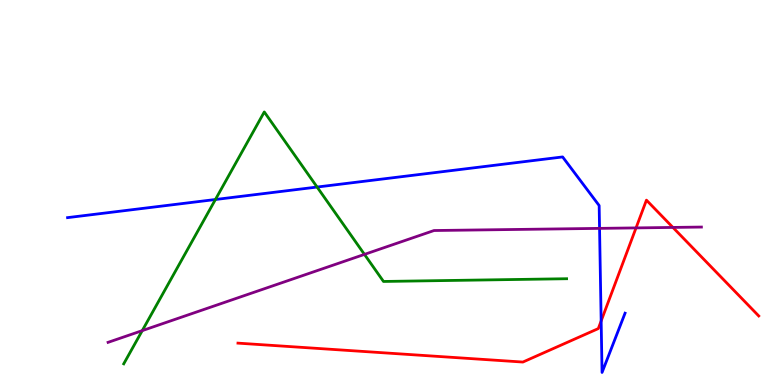[{'lines': ['blue', 'red'], 'intersections': [{'x': 7.76, 'y': 1.66}]}, {'lines': ['green', 'red'], 'intersections': []}, {'lines': ['purple', 'red'], 'intersections': [{'x': 8.21, 'y': 4.08}, {'x': 8.68, 'y': 4.09}]}, {'lines': ['blue', 'green'], 'intersections': [{'x': 2.78, 'y': 4.82}, {'x': 4.09, 'y': 5.14}]}, {'lines': ['blue', 'purple'], 'intersections': [{'x': 7.74, 'y': 4.07}]}, {'lines': ['green', 'purple'], 'intersections': [{'x': 1.84, 'y': 1.41}, {'x': 4.7, 'y': 3.39}]}]